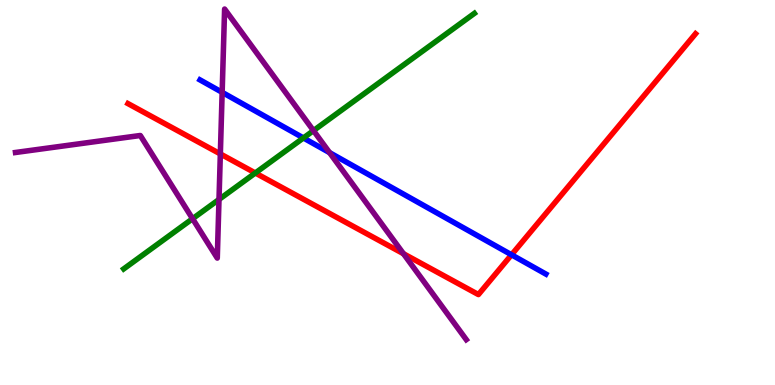[{'lines': ['blue', 'red'], 'intersections': [{'x': 6.6, 'y': 3.38}]}, {'lines': ['green', 'red'], 'intersections': [{'x': 3.29, 'y': 5.51}]}, {'lines': ['purple', 'red'], 'intersections': [{'x': 2.84, 'y': 6.0}, {'x': 5.21, 'y': 3.41}]}, {'lines': ['blue', 'green'], 'intersections': [{'x': 3.92, 'y': 6.42}]}, {'lines': ['blue', 'purple'], 'intersections': [{'x': 2.87, 'y': 7.6}, {'x': 4.25, 'y': 6.04}]}, {'lines': ['green', 'purple'], 'intersections': [{'x': 2.48, 'y': 4.32}, {'x': 2.83, 'y': 4.82}, {'x': 4.04, 'y': 6.61}]}]